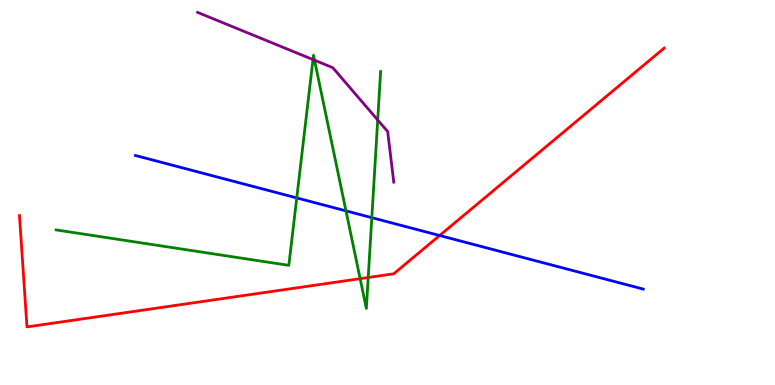[{'lines': ['blue', 'red'], 'intersections': [{'x': 5.67, 'y': 3.88}]}, {'lines': ['green', 'red'], 'intersections': [{'x': 4.65, 'y': 2.76}, {'x': 4.75, 'y': 2.79}]}, {'lines': ['purple', 'red'], 'intersections': []}, {'lines': ['blue', 'green'], 'intersections': [{'x': 3.83, 'y': 4.86}, {'x': 4.46, 'y': 4.52}, {'x': 4.8, 'y': 4.35}]}, {'lines': ['blue', 'purple'], 'intersections': []}, {'lines': ['green', 'purple'], 'intersections': [{'x': 4.04, 'y': 8.45}, {'x': 4.06, 'y': 8.44}, {'x': 4.87, 'y': 6.88}]}]